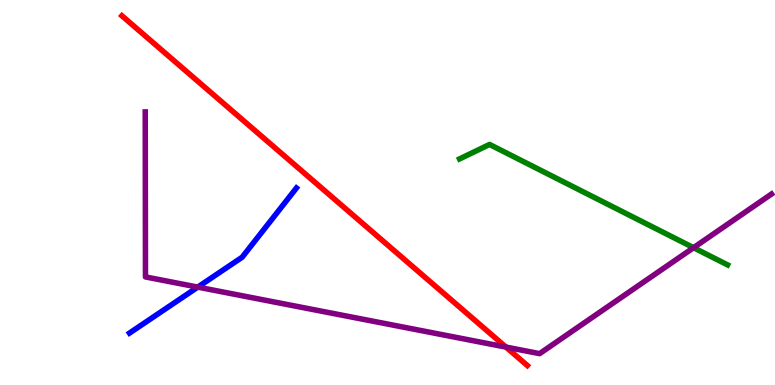[{'lines': ['blue', 'red'], 'intersections': []}, {'lines': ['green', 'red'], 'intersections': []}, {'lines': ['purple', 'red'], 'intersections': [{'x': 6.53, 'y': 0.985}]}, {'lines': ['blue', 'green'], 'intersections': []}, {'lines': ['blue', 'purple'], 'intersections': [{'x': 2.55, 'y': 2.54}]}, {'lines': ['green', 'purple'], 'intersections': [{'x': 8.95, 'y': 3.57}]}]